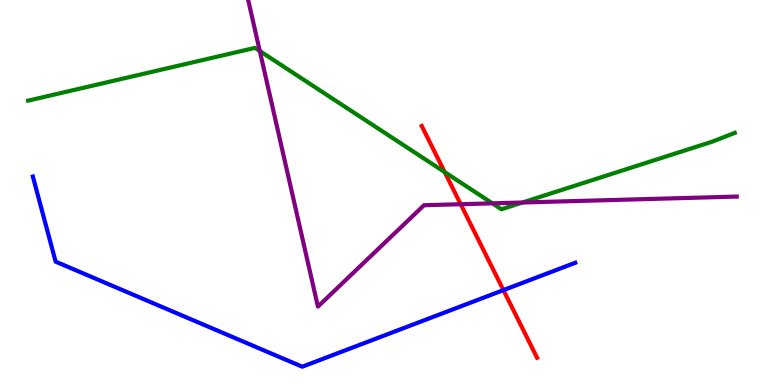[{'lines': ['blue', 'red'], 'intersections': [{'x': 6.5, 'y': 2.46}]}, {'lines': ['green', 'red'], 'intersections': [{'x': 5.74, 'y': 5.53}]}, {'lines': ['purple', 'red'], 'intersections': [{'x': 5.94, 'y': 4.7}]}, {'lines': ['blue', 'green'], 'intersections': []}, {'lines': ['blue', 'purple'], 'intersections': []}, {'lines': ['green', 'purple'], 'intersections': [{'x': 3.35, 'y': 8.68}, {'x': 6.35, 'y': 4.72}, {'x': 6.74, 'y': 4.74}]}]